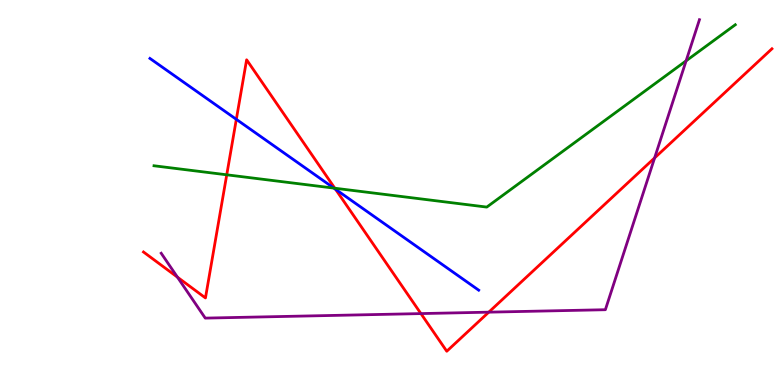[{'lines': ['blue', 'red'], 'intersections': [{'x': 3.05, 'y': 6.9}, {'x': 4.33, 'y': 5.08}]}, {'lines': ['green', 'red'], 'intersections': [{'x': 2.93, 'y': 5.46}, {'x': 4.32, 'y': 5.11}]}, {'lines': ['purple', 'red'], 'intersections': [{'x': 2.29, 'y': 2.8}, {'x': 5.43, 'y': 1.85}, {'x': 6.31, 'y': 1.89}, {'x': 8.45, 'y': 5.9}]}, {'lines': ['blue', 'green'], 'intersections': [{'x': 4.31, 'y': 5.11}]}, {'lines': ['blue', 'purple'], 'intersections': []}, {'lines': ['green', 'purple'], 'intersections': [{'x': 8.85, 'y': 8.42}]}]